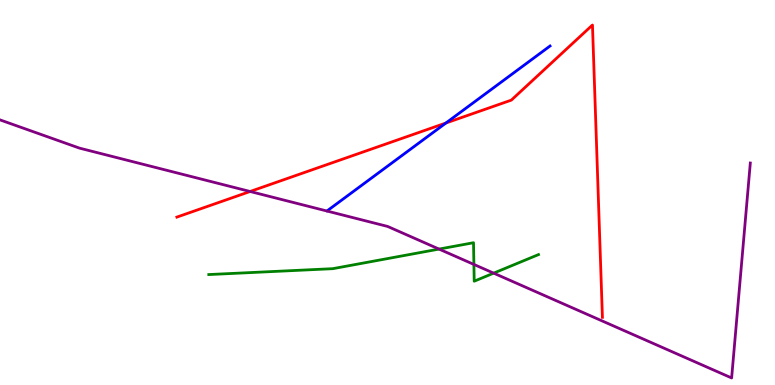[{'lines': ['blue', 'red'], 'intersections': [{'x': 5.75, 'y': 6.81}]}, {'lines': ['green', 'red'], 'intersections': []}, {'lines': ['purple', 'red'], 'intersections': [{'x': 3.23, 'y': 5.03}]}, {'lines': ['blue', 'green'], 'intersections': []}, {'lines': ['blue', 'purple'], 'intersections': []}, {'lines': ['green', 'purple'], 'intersections': [{'x': 5.66, 'y': 3.53}, {'x': 6.11, 'y': 3.13}, {'x': 6.37, 'y': 2.91}]}]